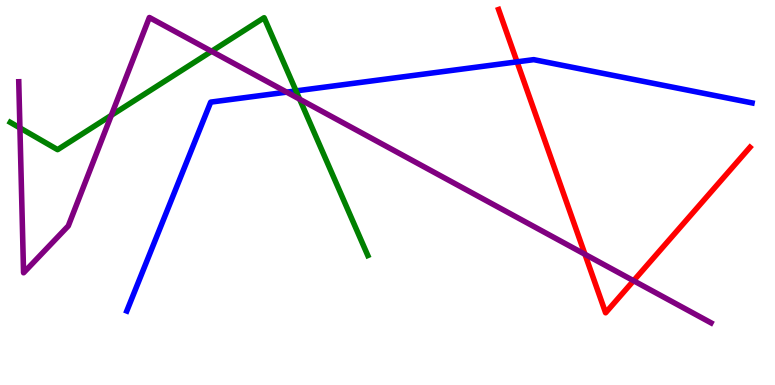[{'lines': ['blue', 'red'], 'intersections': [{'x': 6.67, 'y': 8.39}]}, {'lines': ['green', 'red'], 'intersections': []}, {'lines': ['purple', 'red'], 'intersections': [{'x': 7.55, 'y': 3.39}, {'x': 8.18, 'y': 2.71}]}, {'lines': ['blue', 'green'], 'intersections': [{'x': 3.82, 'y': 7.64}]}, {'lines': ['blue', 'purple'], 'intersections': [{'x': 3.7, 'y': 7.61}]}, {'lines': ['green', 'purple'], 'intersections': [{'x': 0.257, 'y': 6.68}, {'x': 1.44, 'y': 7.0}, {'x': 2.73, 'y': 8.67}, {'x': 3.87, 'y': 7.42}]}]